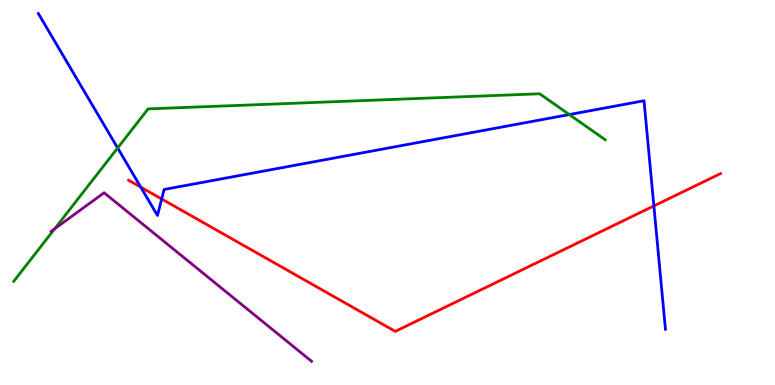[{'lines': ['blue', 'red'], 'intersections': [{'x': 1.82, 'y': 5.14}, {'x': 2.09, 'y': 4.83}, {'x': 8.44, 'y': 4.65}]}, {'lines': ['green', 'red'], 'intersections': []}, {'lines': ['purple', 'red'], 'intersections': []}, {'lines': ['blue', 'green'], 'intersections': [{'x': 1.52, 'y': 6.16}, {'x': 7.35, 'y': 7.02}]}, {'lines': ['blue', 'purple'], 'intersections': []}, {'lines': ['green', 'purple'], 'intersections': [{'x': 0.705, 'y': 4.06}]}]